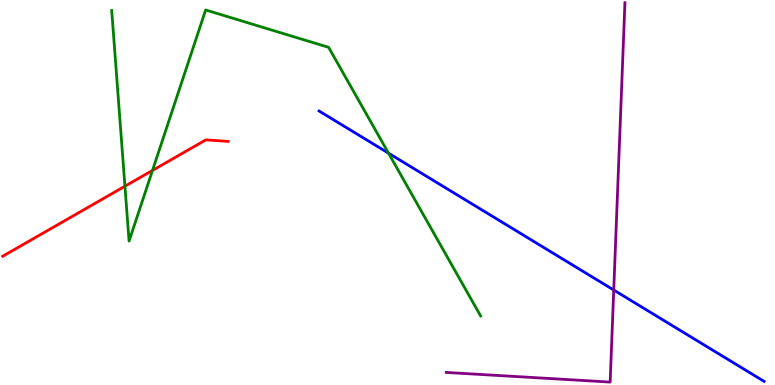[{'lines': ['blue', 'red'], 'intersections': []}, {'lines': ['green', 'red'], 'intersections': [{'x': 1.61, 'y': 5.16}, {'x': 1.97, 'y': 5.57}]}, {'lines': ['purple', 'red'], 'intersections': []}, {'lines': ['blue', 'green'], 'intersections': [{'x': 5.01, 'y': 6.02}]}, {'lines': ['blue', 'purple'], 'intersections': [{'x': 7.92, 'y': 2.47}]}, {'lines': ['green', 'purple'], 'intersections': []}]